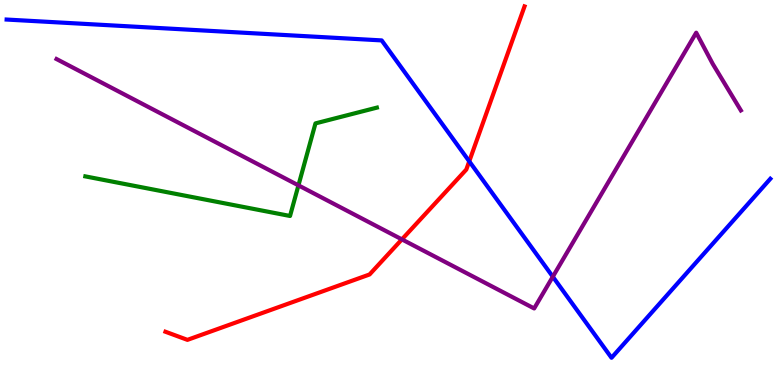[{'lines': ['blue', 'red'], 'intersections': [{'x': 6.05, 'y': 5.81}]}, {'lines': ['green', 'red'], 'intersections': []}, {'lines': ['purple', 'red'], 'intersections': [{'x': 5.19, 'y': 3.78}]}, {'lines': ['blue', 'green'], 'intersections': []}, {'lines': ['blue', 'purple'], 'intersections': [{'x': 7.13, 'y': 2.81}]}, {'lines': ['green', 'purple'], 'intersections': [{'x': 3.85, 'y': 5.19}]}]